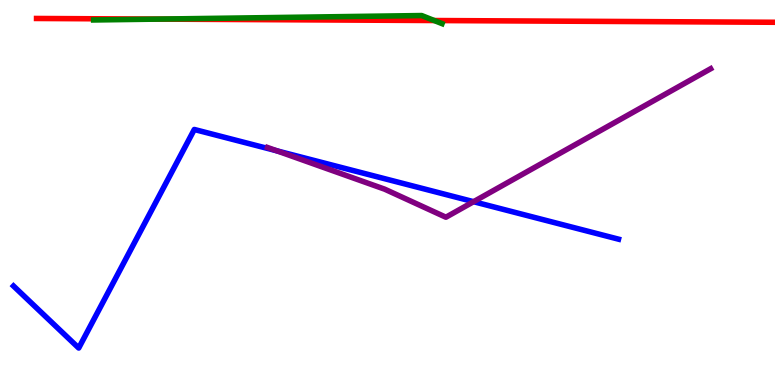[{'lines': ['blue', 'red'], 'intersections': []}, {'lines': ['green', 'red'], 'intersections': [{'x': 2.04, 'y': 9.5}, {'x': 5.6, 'y': 9.47}]}, {'lines': ['purple', 'red'], 'intersections': []}, {'lines': ['blue', 'green'], 'intersections': []}, {'lines': ['blue', 'purple'], 'intersections': [{'x': 3.57, 'y': 6.08}, {'x': 6.11, 'y': 4.76}]}, {'lines': ['green', 'purple'], 'intersections': []}]